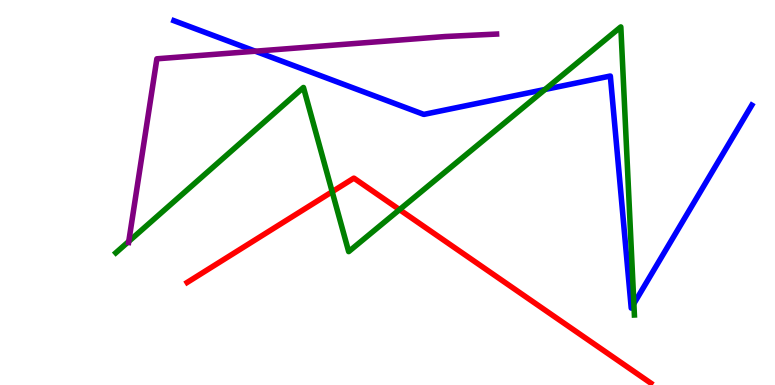[{'lines': ['blue', 'red'], 'intersections': []}, {'lines': ['green', 'red'], 'intersections': [{'x': 4.29, 'y': 5.02}, {'x': 5.16, 'y': 4.55}]}, {'lines': ['purple', 'red'], 'intersections': []}, {'lines': ['blue', 'green'], 'intersections': [{'x': 7.03, 'y': 7.68}, {'x': 8.18, 'y': 2.11}]}, {'lines': ['blue', 'purple'], 'intersections': [{'x': 3.29, 'y': 8.67}]}, {'lines': ['green', 'purple'], 'intersections': [{'x': 1.66, 'y': 3.73}]}]